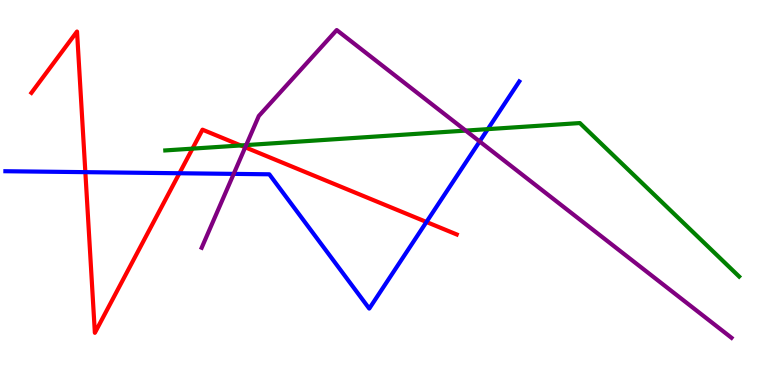[{'lines': ['blue', 'red'], 'intersections': [{'x': 1.1, 'y': 5.53}, {'x': 2.32, 'y': 5.5}, {'x': 5.5, 'y': 4.23}]}, {'lines': ['green', 'red'], 'intersections': [{'x': 2.48, 'y': 6.14}, {'x': 3.11, 'y': 6.22}]}, {'lines': ['purple', 'red'], 'intersections': [{'x': 3.16, 'y': 6.17}]}, {'lines': ['blue', 'green'], 'intersections': [{'x': 6.29, 'y': 6.65}]}, {'lines': ['blue', 'purple'], 'intersections': [{'x': 3.02, 'y': 5.48}, {'x': 6.19, 'y': 6.33}]}, {'lines': ['green', 'purple'], 'intersections': [{'x': 3.18, 'y': 6.23}, {'x': 6.01, 'y': 6.61}]}]